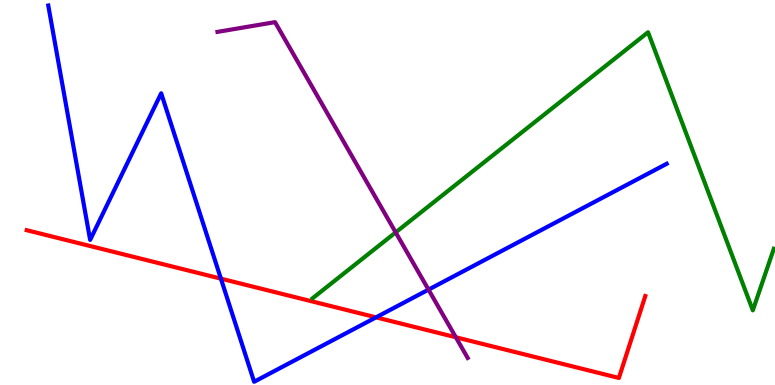[{'lines': ['blue', 'red'], 'intersections': [{'x': 2.85, 'y': 2.76}, {'x': 4.85, 'y': 1.76}]}, {'lines': ['green', 'red'], 'intersections': []}, {'lines': ['purple', 'red'], 'intersections': [{'x': 5.88, 'y': 1.24}]}, {'lines': ['blue', 'green'], 'intersections': []}, {'lines': ['blue', 'purple'], 'intersections': [{'x': 5.53, 'y': 2.48}]}, {'lines': ['green', 'purple'], 'intersections': [{'x': 5.11, 'y': 3.96}]}]